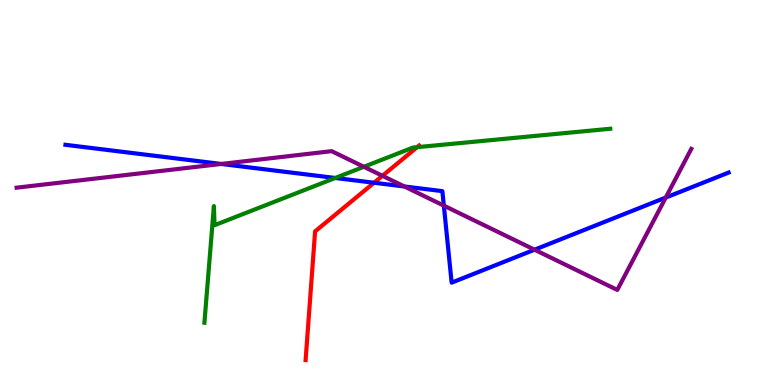[{'lines': ['blue', 'red'], 'intersections': [{'x': 4.83, 'y': 5.25}]}, {'lines': ['green', 'red'], 'intersections': [{'x': 5.38, 'y': 6.18}]}, {'lines': ['purple', 'red'], 'intersections': [{'x': 4.93, 'y': 5.43}]}, {'lines': ['blue', 'green'], 'intersections': [{'x': 4.33, 'y': 5.38}]}, {'lines': ['blue', 'purple'], 'intersections': [{'x': 2.85, 'y': 5.74}, {'x': 5.22, 'y': 5.16}, {'x': 5.73, 'y': 4.66}, {'x': 6.9, 'y': 3.51}, {'x': 8.59, 'y': 4.87}]}, {'lines': ['green', 'purple'], 'intersections': [{'x': 4.69, 'y': 5.67}]}]